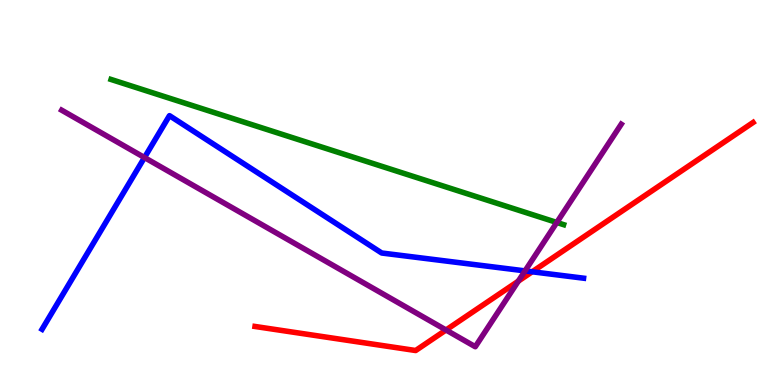[{'lines': ['blue', 'red'], 'intersections': [{'x': 6.87, 'y': 2.94}]}, {'lines': ['green', 'red'], 'intersections': []}, {'lines': ['purple', 'red'], 'intersections': [{'x': 5.76, 'y': 1.43}, {'x': 6.69, 'y': 2.7}]}, {'lines': ['blue', 'green'], 'intersections': []}, {'lines': ['blue', 'purple'], 'intersections': [{'x': 1.86, 'y': 5.91}, {'x': 6.77, 'y': 2.96}]}, {'lines': ['green', 'purple'], 'intersections': [{'x': 7.18, 'y': 4.22}]}]